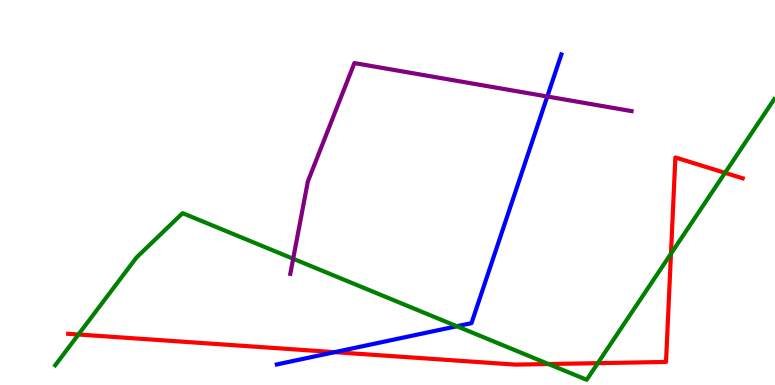[{'lines': ['blue', 'red'], 'intersections': [{'x': 4.32, 'y': 0.853}]}, {'lines': ['green', 'red'], 'intersections': [{'x': 1.01, 'y': 1.31}, {'x': 7.08, 'y': 0.545}, {'x': 7.71, 'y': 0.567}, {'x': 8.66, 'y': 3.41}, {'x': 9.36, 'y': 5.51}]}, {'lines': ['purple', 'red'], 'intersections': []}, {'lines': ['blue', 'green'], 'intersections': [{'x': 5.89, 'y': 1.53}]}, {'lines': ['blue', 'purple'], 'intersections': [{'x': 7.06, 'y': 7.49}]}, {'lines': ['green', 'purple'], 'intersections': [{'x': 3.78, 'y': 3.28}]}]